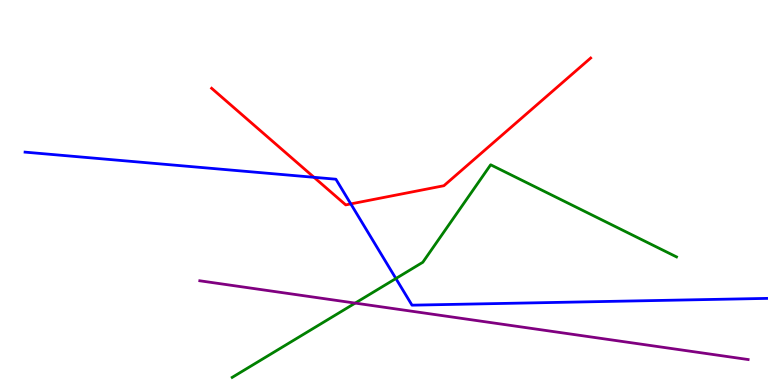[{'lines': ['blue', 'red'], 'intersections': [{'x': 4.05, 'y': 5.39}, {'x': 4.53, 'y': 4.7}]}, {'lines': ['green', 'red'], 'intersections': []}, {'lines': ['purple', 'red'], 'intersections': []}, {'lines': ['blue', 'green'], 'intersections': [{'x': 5.11, 'y': 2.77}]}, {'lines': ['blue', 'purple'], 'intersections': []}, {'lines': ['green', 'purple'], 'intersections': [{'x': 4.58, 'y': 2.13}]}]